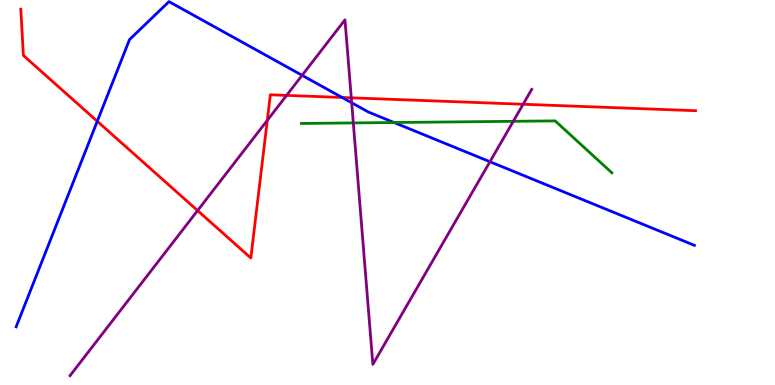[{'lines': ['blue', 'red'], 'intersections': [{'x': 1.26, 'y': 6.85}, {'x': 4.41, 'y': 7.47}]}, {'lines': ['green', 'red'], 'intersections': []}, {'lines': ['purple', 'red'], 'intersections': [{'x': 2.55, 'y': 4.53}, {'x': 3.45, 'y': 6.87}, {'x': 3.7, 'y': 7.52}, {'x': 4.53, 'y': 7.46}, {'x': 6.75, 'y': 7.29}]}, {'lines': ['blue', 'green'], 'intersections': [{'x': 5.08, 'y': 6.82}]}, {'lines': ['blue', 'purple'], 'intersections': [{'x': 3.9, 'y': 8.04}, {'x': 4.54, 'y': 7.33}, {'x': 6.32, 'y': 5.8}]}, {'lines': ['green', 'purple'], 'intersections': [{'x': 4.56, 'y': 6.81}, {'x': 6.62, 'y': 6.85}]}]